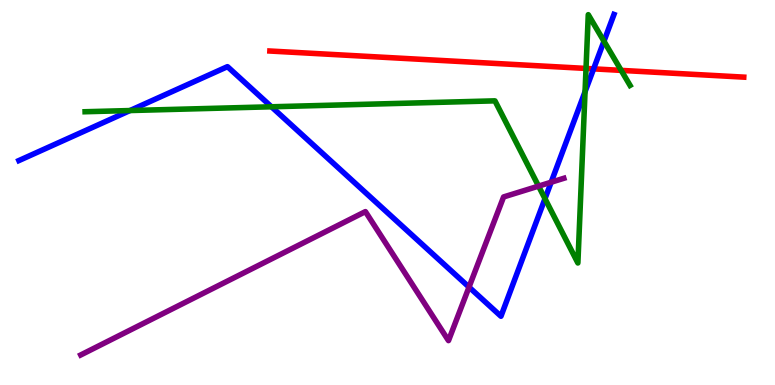[{'lines': ['blue', 'red'], 'intersections': [{'x': 7.66, 'y': 8.21}]}, {'lines': ['green', 'red'], 'intersections': [{'x': 7.56, 'y': 8.22}, {'x': 8.02, 'y': 8.17}]}, {'lines': ['purple', 'red'], 'intersections': []}, {'lines': ['blue', 'green'], 'intersections': [{'x': 1.68, 'y': 7.13}, {'x': 3.5, 'y': 7.23}, {'x': 7.03, 'y': 4.84}, {'x': 7.55, 'y': 7.62}, {'x': 7.79, 'y': 8.93}]}, {'lines': ['blue', 'purple'], 'intersections': [{'x': 6.05, 'y': 2.54}, {'x': 7.11, 'y': 5.27}]}, {'lines': ['green', 'purple'], 'intersections': [{'x': 6.95, 'y': 5.17}]}]